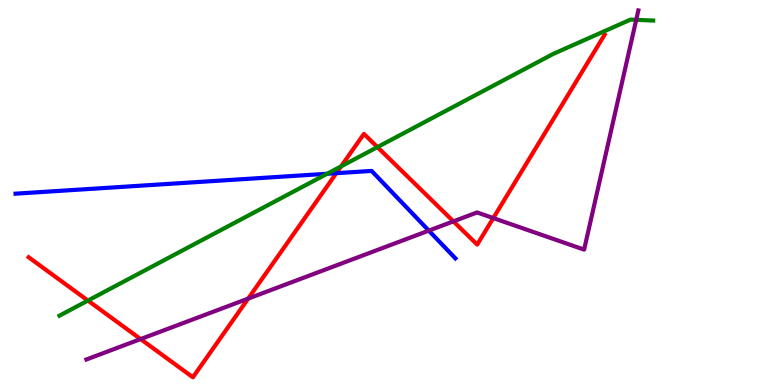[{'lines': ['blue', 'red'], 'intersections': [{'x': 4.34, 'y': 5.5}]}, {'lines': ['green', 'red'], 'intersections': [{'x': 1.13, 'y': 2.19}, {'x': 4.4, 'y': 5.68}, {'x': 4.87, 'y': 6.18}]}, {'lines': ['purple', 'red'], 'intersections': [{'x': 1.81, 'y': 1.19}, {'x': 3.2, 'y': 2.24}, {'x': 5.85, 'y': 4.25}, {'x': 6.36, 'y': 4.34}]}, {'lines': ['blue', 'green'], 'intersections': [{'x': 4.22, 'y': 5.49}]}, {'lines': ['blue', 'purple'], 'intersections': [{'x': 5.53, 'y': 4.01}]}, {'lines': ['green', 'purple'], 'intersections': [{'x': 8.21, 'y': 9.48}]}]